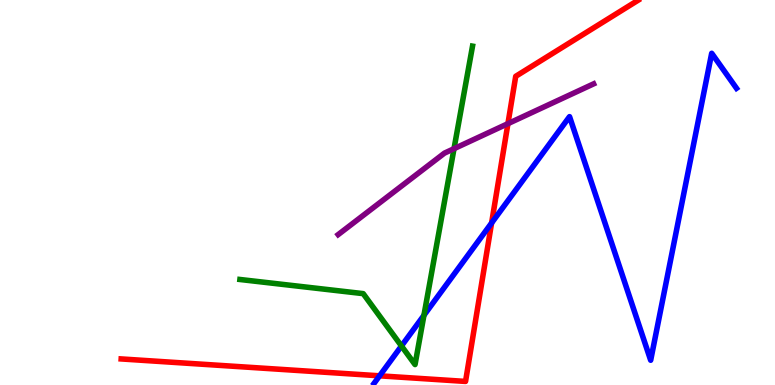[{'lines': ['blue', 'red'], 'intersections': [{'x': 4.9, 'y': 0.239}, {'x': 6.34, 'y': 4.21}]}, {'lines': ['green', 'red'], 'intersections': []}, {'lines': ['purple', 'red'], 'intersections': [{'x': 6.55, 'y': 6.79}]}, {'lines': ['blue', 'green'], 'intersections': [{'x': 5.18, 'y': 1.01}, {'x': 5.47, 'y': 1.81}]}, {'lines': ['blue', 'purple'], 'intersections': []}, {'lines': ['green', 'purple'], 'intersections': [{'x': 5.86, 'y': 6.14}]}]